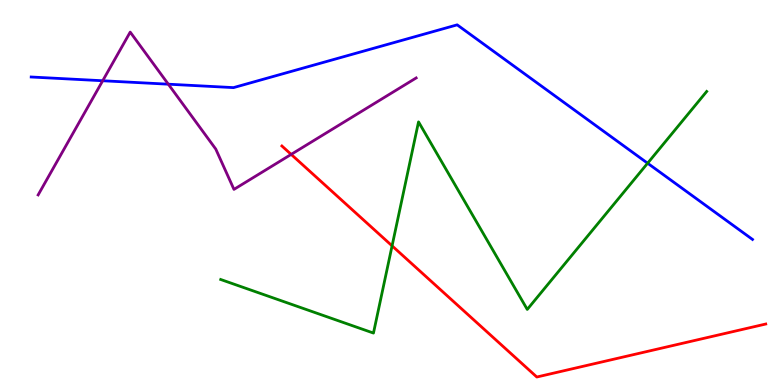[{'lines': ['blue', 'red'], 'intersections': []}, {'lines': ['green', 'red'], 'intersections': [{'x': 5.06, 'y': 3.61}]}, {'lines': ['purple', 'red'], 'intersections': [{'x': 3.76, 'y': 5.99}]}, {'lines': ['blue', 'green'], 'intersections': [{'x': 8.36, 'y': 5.76}]}, {'lines': ['blue', 'purple'], 'intersections': [{'x': 1.33, 'y': 7.9}, {'x': 2.17, 'y': 7.81}]}, {'lines': ['green', 'purple'], 'intersections': []}]